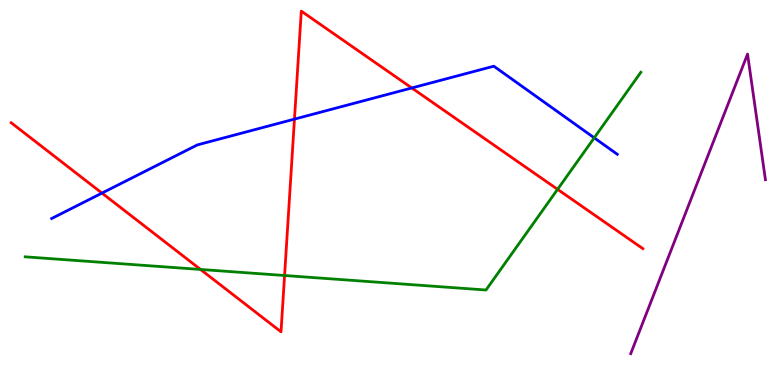[{'lines': ['blue', 'red'], 'intersections': [{'x': 1.32, 'y': 4.98}, {'x': 3.8, 'y': 6.91}, {'x': 5.31, 'y': 7.71}]}, {'lines': ['green', 'red'], 'intersections': [{'x': 2.59, 'y': 3.0}, {'x': 3.67, 'y': 2.84}, {'x': 7.19, 'y': 5.08}]}, {'lines': ['purple', 'red'], 'intersections': []}, {'lines': ['blue', 'green'], 'intersections': [{'x': 7.67, 'y': 6.42}]}, {'lines': ['blue', 'purple'], 'intersections': []}, {'lines': ['green', 'purple'], 'intersections': []}]